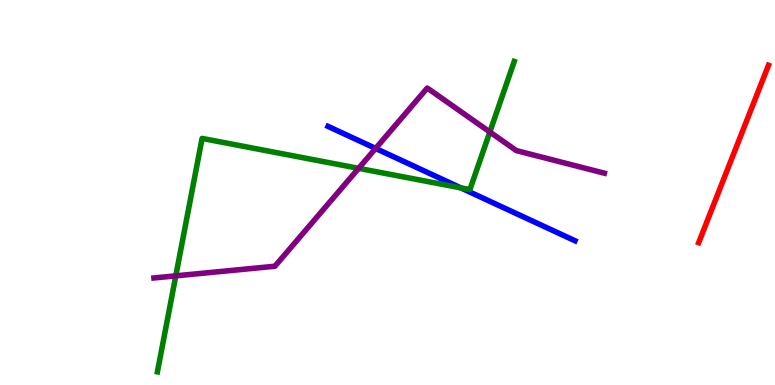[{'lines': ['blue', 'red'], 'intersections': []}, {'lines': ['green', 'red'], 'intersections': []}, {'lines': ['purple', 'red'], 'intersections': []}, {'lines': ['blue', 'green'], 'intersections': [{'x': 5.95, 'y': 5.12}]}, {'lines': ['blue', 'purple'], 'intersections': [{'x': 4.85, 'y': 6.14}]}, {'lines': ['green', 'purple'], 'intersections': [{'x': 2.27, 'y': 2.84}, {'x': 4.63, 'y': 5.63}, {'x': 6.32, 'y': 6.57}]}]